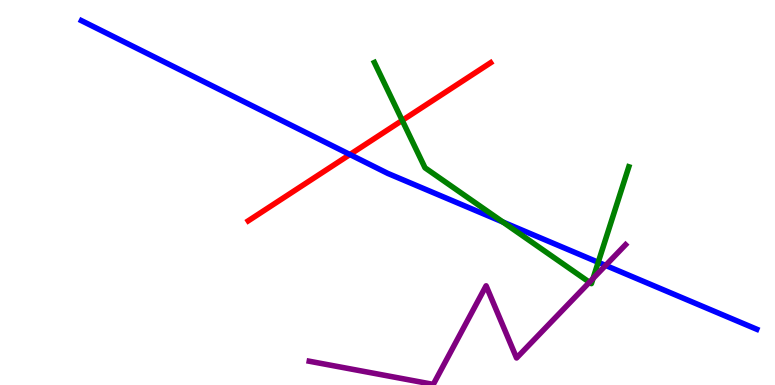[{'lines': ['blue', 'red'], 'intersections': [{'x': 4.51, 'y': 5.99}]}, {'lines': ['green', 'red'], 'intersections': [{'x': 5.19, 'y': 6.87}]}, {'lines': ['purple', 'red'], 'intersections': []}, {'lines': ['blue', 'green'], 'intersections': [{'x': 6.49, 'y': 4.23}, {'x': 7.72, 'y': 3.19}]}, {'lines': ['blue', 'purple'], 'intersections': [{'x': 7.81, 'y': 3.11}]}, {'lines': ['green', 'purple'], 'intersections': [{'x': 7.61, 'y': 2.67}, {'x': 7.65, 'y': 2.77}]}]